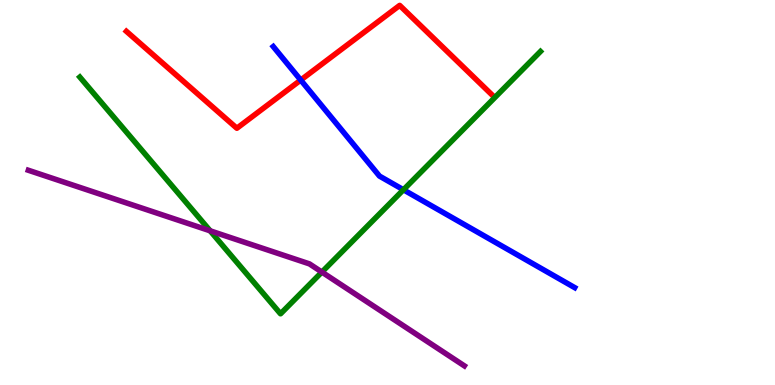[{'lines': ['blue', 'red'], 'intersections': [{'x': 3.88, 'y': 7.92}]}, {'lines': ['green', 'red'], 'intersections': []}, {'lines': ['purple', 'red'], 'intersections': []}, {'lines': ['blue', 'green'], 'intersections': [{'x': 5.21, 'y': 5.07}]}, {'lines': ['blue', 'purple'], 'intersections': []}, {'lines': ['green', 'purple'], 'intersections': [{'x': 2.71, 'y': 4.0}, {'x': 4.15, 'y': 2.93}]}]